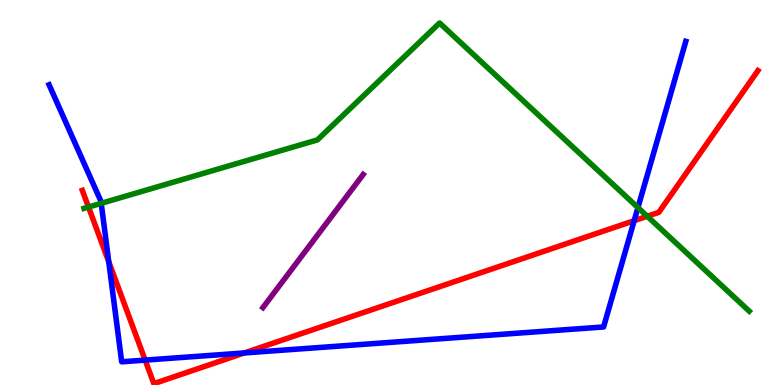[{'lines': ['blue', 'red'], 'intersections': [{'x': 1.4, 'y': 3.2}, {'x': 1.87, 'y': 0.646}, {'x': 3.15, 'y': 0.833}, {'x': 8.18, 'y': 4.27}]}, {'lines': ['green', 'red'], 'intersections': [{'x': 1.14, 'y': 4.62}, {'x': 8.35, 'y': 4.38}]}, {'lines': ['purple', 'red'], 'intersections': []}, {'lines': ['blue', 'green'], 'intersections': [{'x': 1.31, 'y': 4.72}, {'x': 8.23, 'y': 4.61}]}, {'lines': ['blue', 'purple'], 'intersections': []}, {'lines': ['green', 'purple'], 'intersections': []}]